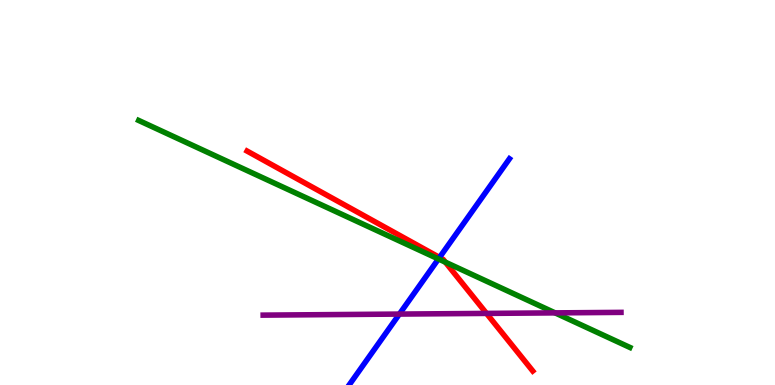[{'lines': ['blue', 'red'], 'intersections': [{'x': 5.67, 'y': 3.31}]}, {'lines': ['green', 'red'], 'intersections': [{'x': 5.75, 'y': 3.19}]}, {'lines': ['purple', 'red'], 'intersections': [{'x': 6.28, 'y': 1.86}]}, {'lines': ['blue', 'green'], 'intersections': [{'x': 5.66, 'y': 3.27}]}, {'lines': ['blue', 'purple'], 'intersections': [{'x': 5.15, 'y': 1.84}]}, {'lines': ['green', 'purple'], 'intersections': [{'x': 7.16, 'y': 1.87}]}]